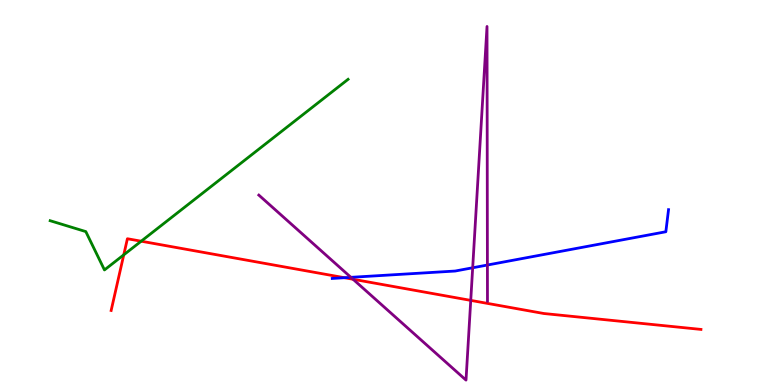[{'lines': ['blue', 'red'], 'intersections': [{'x': 4.45, 'y': 2.79}]}, {'lines': ['green', 'red'], 'intersections': [{'x': 1.6, 'y': 3.38}, {'x': 1.82, 'y': 3.73}]}, {'lines': ['purple', 'red'], 'intersections': [{'x': 4.56, 'y': 2.75}, {'x': 6.07, 'y': 2.2}]}, {'lines': ['blue', 'green'], 'intersections': []}, {'lines': ['blue', 'purple'], 'intersections': [{'x': 4.53, 'y': 2.8}, {'x': 6.1, 'y': 3.04}, {'x': 6.29, 'y': 3.12}]}, {'lines': ['green', 'purple'], 'intersections': []}]